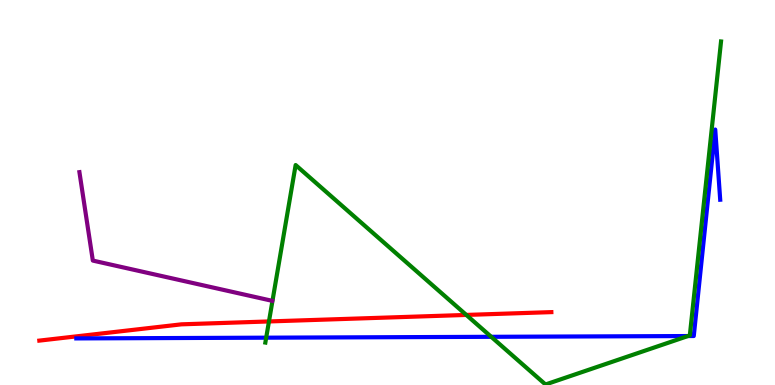[{'lines': ['blue', 'red'], 'intersections': []}, {'lines': ['green', 'red'], 'intersections': [{'x': 3.47, 'y': 1.65}, {'x': 6.02, 'y': 1.82}]}, {'lines': ['purple', 'red'], 'intersections': []}, {'lines': ['blue', 'green'], 'intersections': [{'x': 3.43, 'y': 1.23}, {'x': 6.34, 'y': 1.25}, {'x': 8.88, 'y': 1.27}]}, {'lines': ['blue', 'purple'], 'intersections': []}, {'lines': ['green', 'purple'], 'intersections': []}]